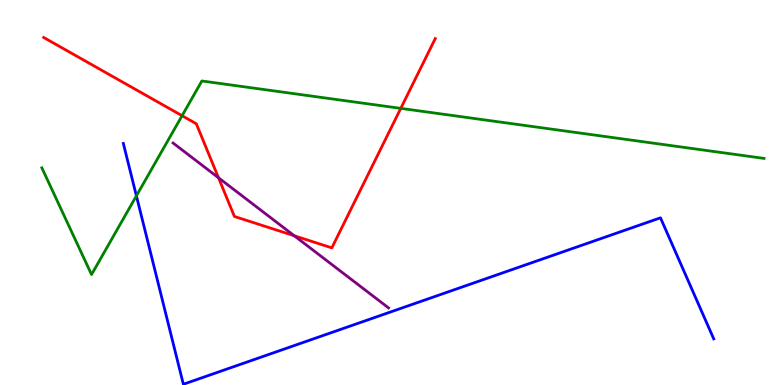[{'lines': ['blue', 'red'], 'intersections': []}, {'lines': ['green', 'red'], 'intersections': [{'x': 2.35, 'y': 6.99}, {'x': 5.17, 'y': 7.19}]}, {'lines': ['purple', 'red'], 'intersections': [{'x': 2.82, 'y': 5.38}, {'x': 3.8, 'y': 3.88}]}, {'lines': ['blue', 'green'], 'intersections': [{'x': 1.76, 'y': 4.91}]}, {'lines': ['blue', 'purple'], 'intersections': []}, {'lines': ['green', 'purple'], 'intersections': []}]